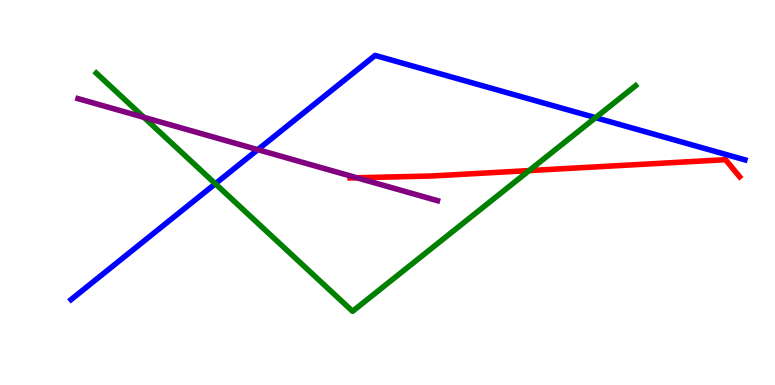[{'lines': ['blue', 'red'], 'intersections': []}, {'lines': ['green', 'red'], 'intersections': [{'x': 6.83, 'y': 5.57}]}, {'lines': ['purple', 'red'], 'intersections': [{'x': 4.6, 'y': 5.38}]}, {'lines': ['blue', 'green'], 'intersections': [{'x': 2.78, 'y': 5.23}, {'x': 7.68, 'y': 6.94}]}, {'lines': ['blue', 'purple'], 'intersections': [{'x': 3.33, 'y': 6.11}]}, {'lines': ['green', 'purple'], 'intersections': [{'x': 1.86, 'y': 6.95}]}]